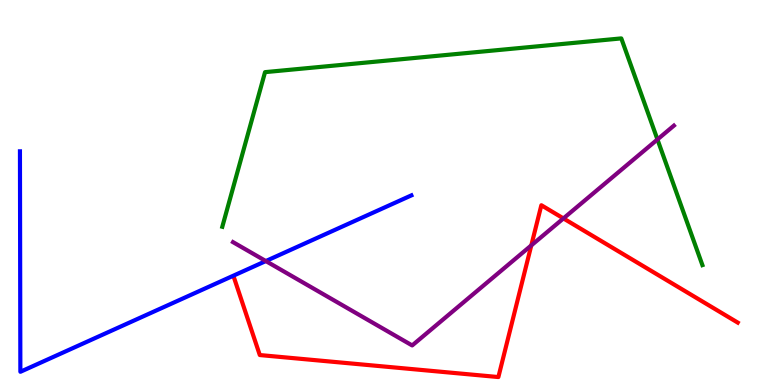[{'lines': ['blue', 'red'], 'intersections': []}, {'lines': ['green', 'red'], 'intersections': []}, {'lines': ['purple', 'red'], 'intersections': [{'x': 6.86, 'y': 3.63}, {'x': 7.27, 'y': 4.33}]}, {'lines': ['blue', 'green'], 'intersections': []}, {'lines': ['blue', 'purple'], 'intersections': [{'x': 3.43, 'y': 3.22}]}, {'lines': ['green', 'purple'], 'intersections': [{'x': 8.48, 'y': 6.38}]}]